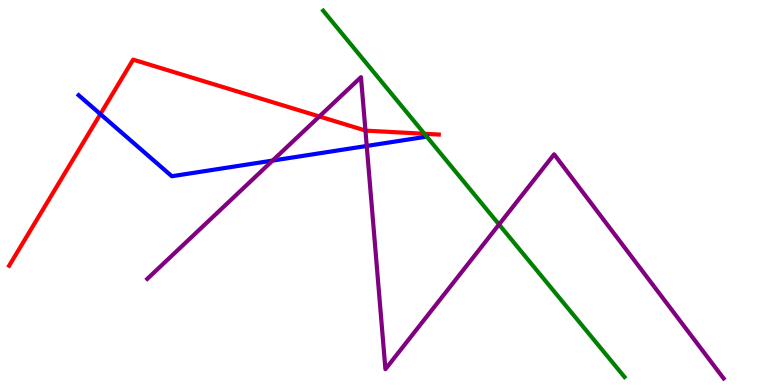[{'lines': ['blue', 'red'], 'intersections': [{'x': 1.3, 'y': 7.04}]}, {'lines': ['green', 'red'], 'intersections': [{'x': 5.48, 'y': 6.53}]}, {'lines': ['purple', 'red'], 'intersections': [{'x': 4.12, 'y': 6.98}, {'x': 4.72, 'y': 6.61}]}, {'lines': ['blue', 'green'], 'intersections': [{'x': 5.51, 'y': 6.45}]}, {'lines': ['blue', 'purple'], 'intersections': [{'x': 3.52, 'y': 5.83}, {'x': 4.73, 'y': 6.21}]}, {'lines': ['green', 'purple'], 'intersections': [{'x': 6.44, 'y': 4.17}]}]